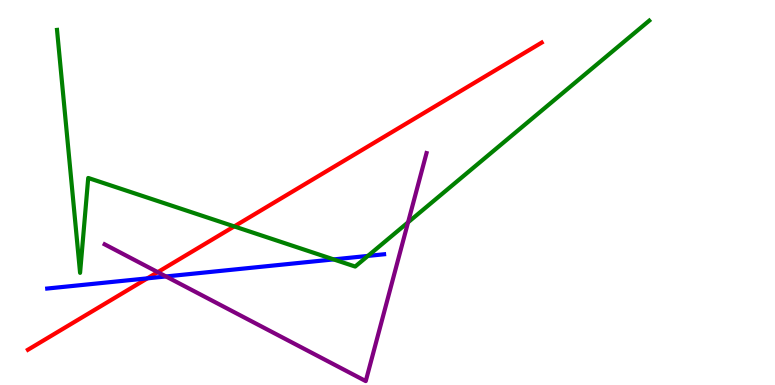[{'lines': ['blue', 'red'], 'intersections': [{'x': 1.9, 'y': 2.77}]}, {'lines': ['green', 'red'], 'intersections': [{'x': 3.02, 'y': 4.12}]}, {'lines': ['purple', 'red'], 'intersections': [{'x': 2.04, 'y': 2.93}]}, {'lines': ['blue', 'green'], 'intersections': [{'x': 4.31, 'y': 3.26}, {'x': 4.75, 'y': 3.35}]}, {'lines': ['blue', 'purple'], 'intersections': [{'x': 2.14, 'y': 2.82}]}, {'lines': ['green', 'purple'], 'intersections': [{'x': 5.27, 'y': 4.23}]}]